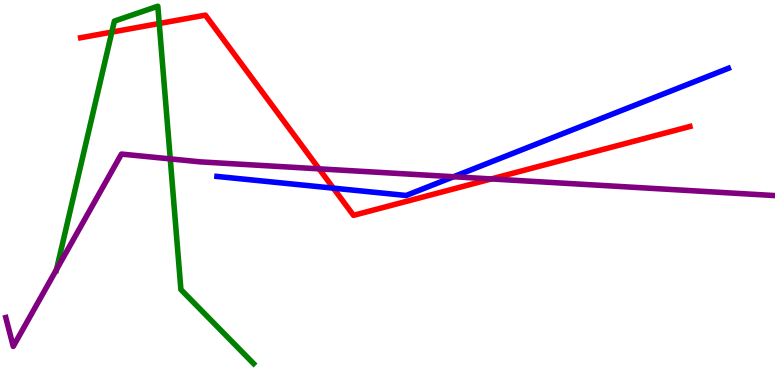[{'lines': ['blue', 'red'], 'intersections': [{'x': 4.3, 'y': 5.11}]}, {'lines': ['green', 'red'], 'intersections': [{'x': 1.44, 'y': 9.17}, {'x': 2.05, 'y': 9.39}]}, {'lines': ['purple', 'red'], 'intersections': [{'x': 4.12, 'y': 5.61}, {'x': 6.34, 'y': 5.35}]}, {'lines': ['blue', 'green'], 'intersections': []}, {'lines': ['blue', 'purple'], 'intersections': [{'x': 5.85, 'y': 5.41}]}, {'lines': ['green', 'purple'], 'intersections': [{'x': 0.729, 'y': 3.0}, {'x': 2.2, 'y': 5.87}]}]